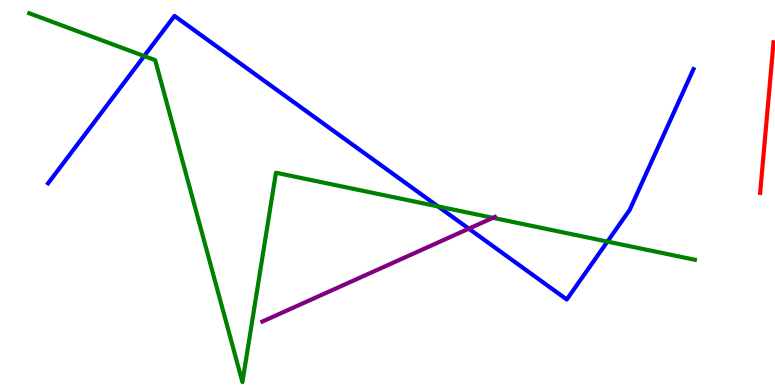[{'lines': ['blue', 'red'], 'intersections': []}, {'lines': ['green', 'red'], 'intersections': []}, {'lines': ['purple', 'red'], 'intersections': []}, {'lines': ['blue', 'green'], 'intersections': [{'x': 1.86, 'y': 8.54}, {'x': 5.65, 'y': 4.64}, {'x': 7.84, 'y': 3.72}]}, {'lines': ['blue', 'purple'], 'intersections': [{'x': 6.05, 'y': 4.06}]}, {'lines': ['green', 'purple'], 'intersections': [{'x': 6.36, 'y': 4.34}]}]